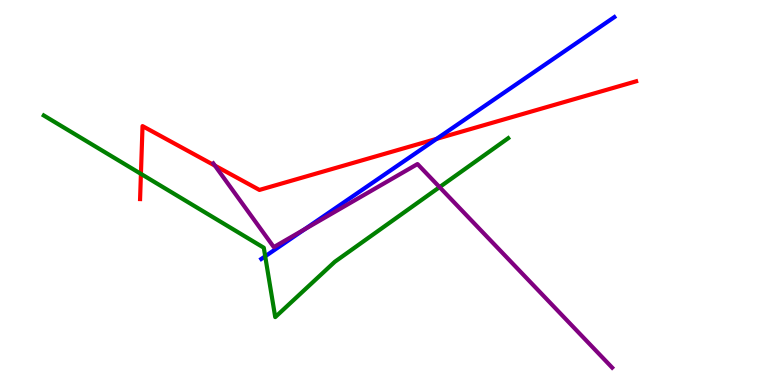[{'lines': ['blue', 'red'], 'intersections': [{'x': 5.63, 'y': 6.39}]}, {'lines': ['green', 'red'], 'intersections': [{'x': 1.82, 'y': 5.48}]}, {'lines': ['purple', 'red'], 'intersections': [{'x': 2.77, 'y': 5.7}]}, {'lines': ['blue', 'green'], 'intersections': [{'x': 3.42, 'y': 3.34}]}, {'lines': ['blue', 'purple'], 'intersections': [{'x': 3.93, 'y': 4.04}]}, {'lines': ['green', 'purple'], 'intersections': [{'x': 5.67, 'y': 5.14}]}]